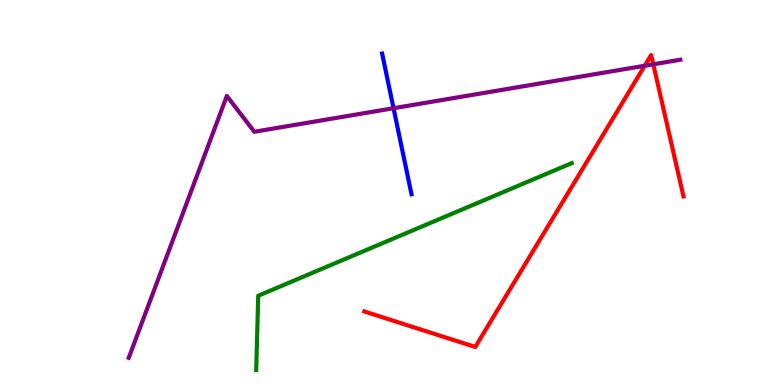[{'lines': ['blue', 'red'], 'intersections': []}, {'lines': ['green', 'red'], 'intersections': []}, {'lines': ['purple', 'red'], 'intersections': [{'x': 8.32, 'y': 8.29}, {'x': 8.43, 'y': 8.33}]}, {'lines': ['blue', 'green'], 'intersections': []}, {'lines': ['blue', 'purple'], 'intersections': [{'x': 5.08, 'y': 7.19}]}, {'lines': ['green', 'purple'], 'intersections': []}]